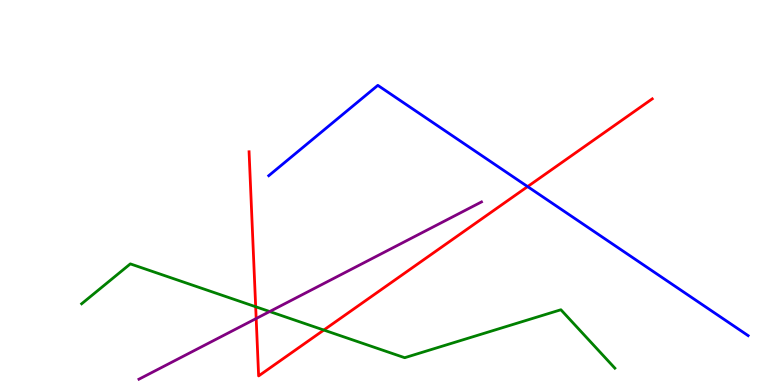[{'lines': ['blue', 'red'], 'intersections': [{'x': 6.81, 'y': 5.15}]}, {'lines': ['green', 'red'], 'intersections': [{'x': 3.3, 'y': 2.03}, {'x': 4.18, 'y': 1.43}]}, {'lines': ['purple', 'red'], 'intersections': [{'x': 3.31, 'y': 1.73}]}, {'lines': ['blue', 'green'], 'intersections': []}, {'lines': ['blue', 'purple'], 'intersections': []}, {'lines': ['green', 'purple'], 'intersections': [{'x': 3.48, 'y': 1.91}]}]